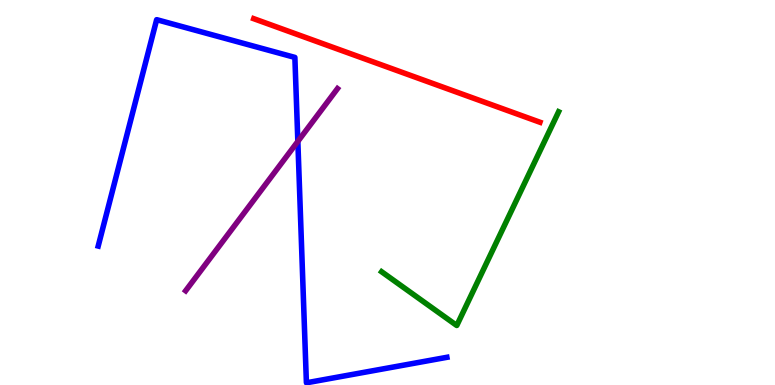[{'lines': ['blue', 'red'], 'intersections': []}, {'lines': ['green', 'red'], 'intersections': []}, {'lines': ['purple', 'red'], 'intersections': []}, {'lines': ['blue', 'green'], 'intersections': []}, {'lines': ['blue', 'purple'], 'intersections': [{'x': 3.84, 'y': 6.33}]}, {'lines': ['green', 'purple'], 'intersections': []}]